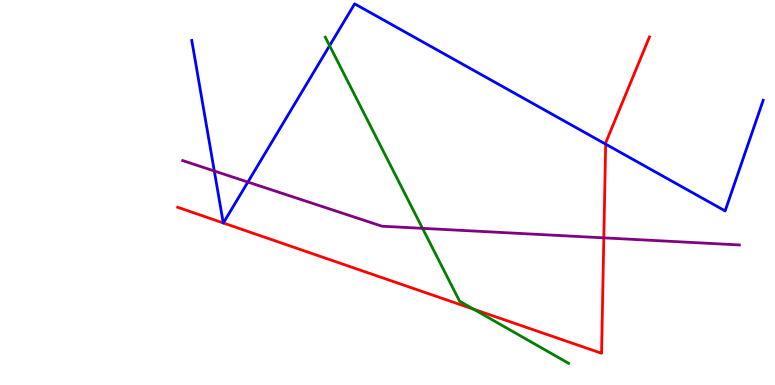[{'lines': ['blue', 'red'], 'intersections': [{'x': 2.88, 'y': 4.21}, {'x': 2.88, 'y': 4.21}, {'x': 7.81, 'y': 6.26}]}, {'lines': ['green', 'red'], 'intersections': [{'x': 6.11, 'y': 1.97}]}, {'lines': ['purple', 'red'], 'intersections': [{'x': 7.79, 'y': 3.82}]}, {'lines': ['blue', 'green'], 'intersections': [{'x': 4.25, 'y': 8.81}]}, {'lines': ['blue', 'purple'], 'intersections': [{'x': 2.77, 'y': 5.56}, {'x': 3.2, 'y': 5.27}]}, {'lines': ['green', 'purple'], 'intersections': [{'x': 5.45, 'y': 4.07}]}]